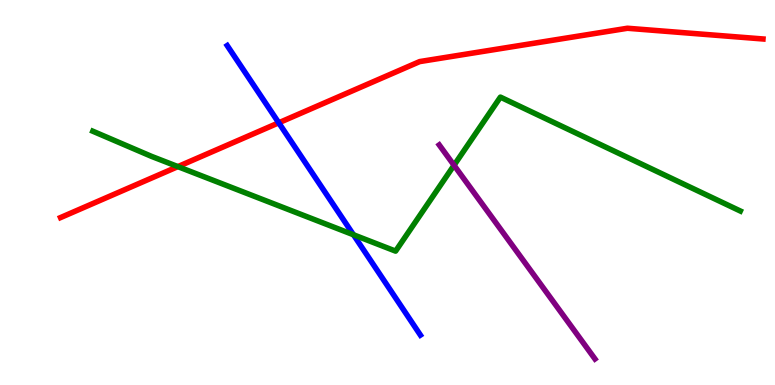[{'lines': ['blue', 'red'], 'intersections': [{'x': 3.6, 'y': 6.81}]}, {'lines': ['green', 'red'], 'intersections': [{'x': 2.3, 'y': 5.67}]}, {'lines': ['purple', 'red'], 'intersections': []}, {'lines': ['blue', 'green'], 'intersections': [{'x': 4.56, 'y': 3.9}]}, {'lines': ['blue', 'purple'], 'intersections': []}, {'lines': ['green', 'purple'], 'intersections': [{'x': 5.86, 'y': 5.71}]}]